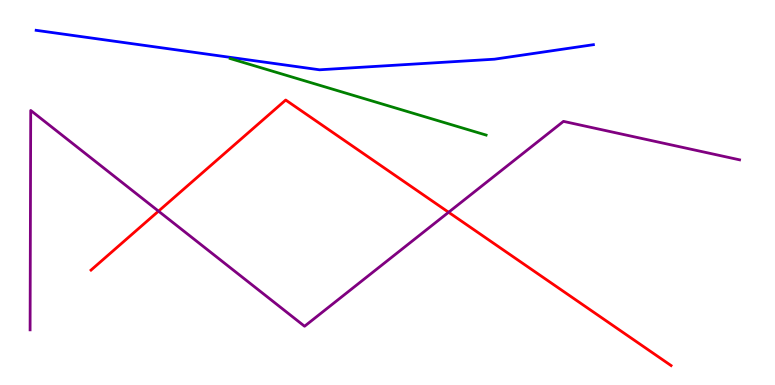[{'lines': ['blue', 'red'], 'intersections': []}, {'lines': ['green', 'red'], 'intersections': []}, {'lines': ['purple', 'red'], 'intersections': [{'x': 2.05, 'y': 4.52}, {'x': 5.79, 'y': 4.49}]}, {'lines': ['blue', 'green'], 'intersections': []}, {'lines': ['blue', 'purple'], 'intersections': []}, {'lines': ['green', 'purple'], 'intersections': []}]